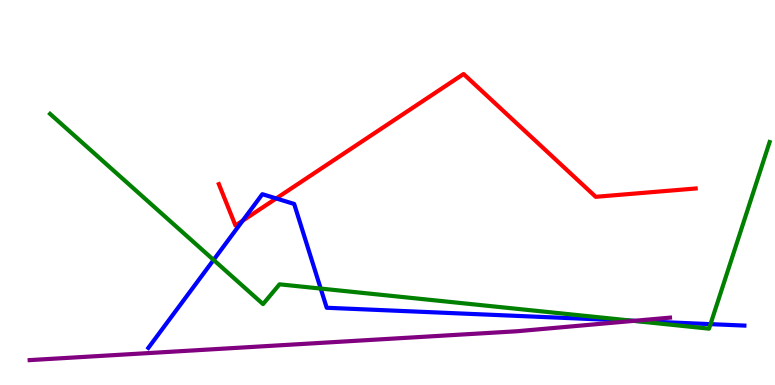[{'lines': ['blue', 'red'], 'intersections': [{'x': 3.13, 'y': 4.27}, {'x': 3.56, 'y': 4.85}]}, {'lines': ['green', 'red'], 'intersections': []}, {'lines': ['purple', 'red'], 'intersections': []}, {'lines': ['blue', 'green'], 'intersections': [{'x': 2.76, 'y': 3.25}, {'x': 4.14, 'y': 2.5}, {'x': 8.17, 'y': 1.67}, {'x': 9.17, 'y': 1.58}]}, {'lines': ['blue', 'purple'], 'intersections': [{'x': 8.18, 'y': 1.67}]}, {'lines': ['green', 'purple'], 'intersections': [{'x': 8.18, 'y': 1.67}]}]